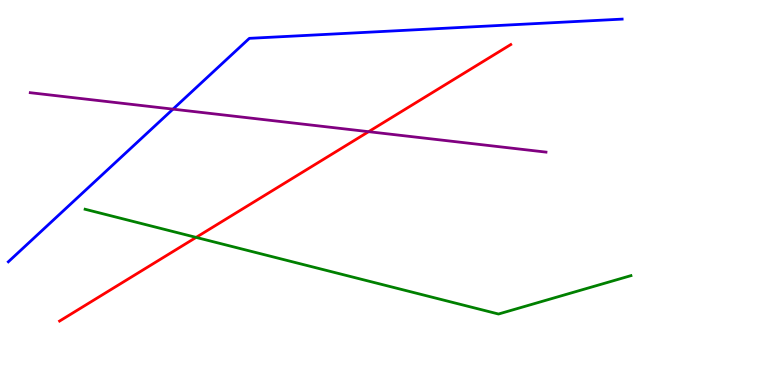[{'lines': ['blue', 'red'], 'intersections': []}, {'lines': ['green', 'red'], 'intersections': [{'x': 2.53, 'y': 3.83}]}, {'lines': ['purple', 'red'], 'intersections': [{'x': 4.76, 'y': 6.58}]}, {'lines': ['blue', 'green'], 'intersections': []}, {'lines': ['blue', 'purple'], 'intersections': [{'x': 2.23, 'y': 7.17}]}, {'lines': ['green', 'purple'], 'intersections': []}]